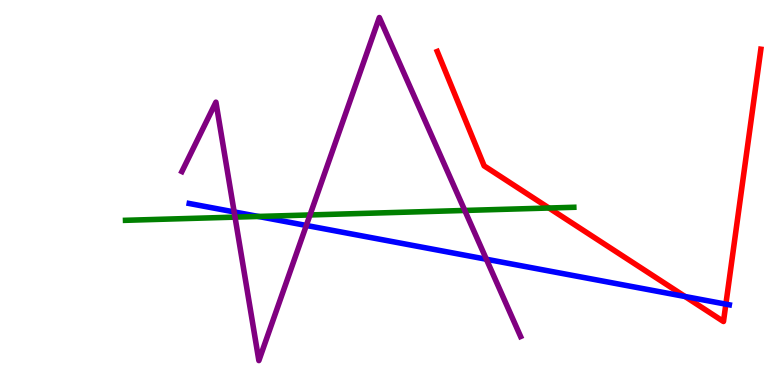[{'lines': ['blue', 'red'], 'intersections': [{'x': 8.84, 'y': 2.3}, {'x': 9.37, 'y': 2.1}]}, {'lines': ['green', 'red'], 'intersections': [{'x': 7.08, 'y': 4.6}]}, {'lines': ['purple', 'red'], 'intersections': []}, {'lines': ['blue', 'green'], 'intersections': [{'x': 3.33, 'y': 4.38}]}, {'lines': ['blue', 'purple'], 'intersections': [{'x': 3.02, 'y': 4.5}, {'x': 3.95, 'y': 4.14}, {'x': 6.28, 'y': 3.27}]}, {'lines': ['green', 'purple'], 'intersections': [{'x': 3.03, 'y': 4.36}, {'x': 4.0, 'y': 4.42}, {'x': 6.0, 'y': 4.53}]}]